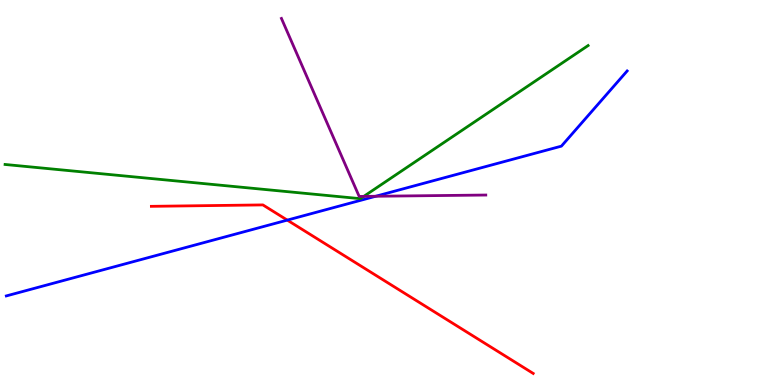[{'lines': ['blue', 'red'], 'intersections': [{'x': 3.71, 'y': 4.28}]}, {'lines': ['green', 'red'], 'intersections': []}, {'lines': ['purple', 'red'], 'intersections': []}, {'lines': ['blue', 'green'], 'intersections': []}, {'lines': ['blue', 'purple'], 'intersections': [{'x': 4.85, 'y': 4.9}]}, {'lines': ['green', 'purple'], 'intersections': [{'x': 4.69, 'y': 4.9}]}]